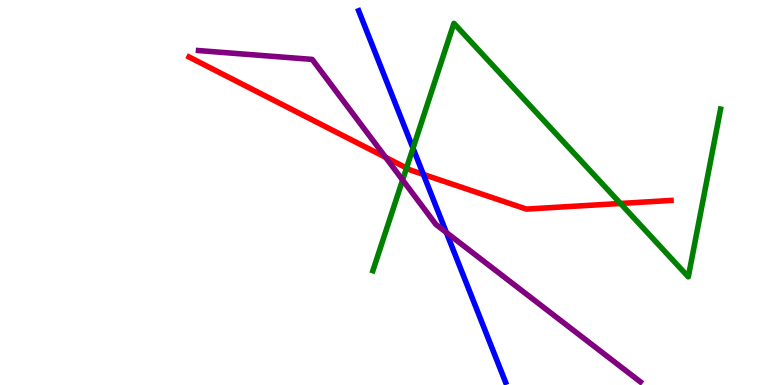[{'lines': ['blue', 'red'], 'intersections': [{'x': 5.46, 'y': 5.47}]}, {'lines': ['green', 'red'], 'intersections': [{'x': 5.25, 'y': 5.64}, {'x': 8.01, 'y': 4.72}]}, {'lines': ['purple', 'red'], 'intersections': [{'x': 4.98, 'y': 5.91}]}, {'lines': ['blue', 'green'], 'intersections': [{'x': 5.33, 'y': 6.15}]}, {'lines': ['blue', 'purple'], 'intersections': [{'x': 5.76, 'y': 3.96}]}, {'lines': ['green', 'purple'], 'intersections': [{'x': 5.19, 'y': 5.32}]}]